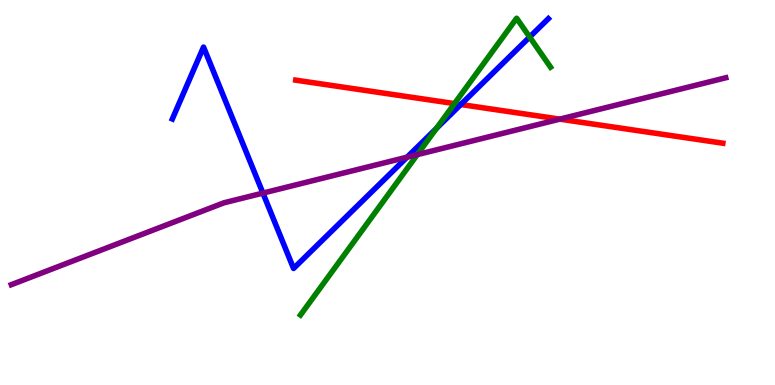[{'lines': ['blue', 'red'], 'intersections': [{'x': 5.95, 'y': 7.29}]}, {'lines': ['green', 'red'], 'intersections': [{'x': 5.86, 'y': 7.31}]}, {'lines': ['purple', 'red'], 'intersections': [{'x': 7.22, 'y': 6.91}]}, {'lines': ['blue', 'green'], 'intersections': [{'x': 5.63, 'y': 6.66}, {'x': 6.83, 'y': 9.04}]}, {'lines': ['blue', 'purple'], 'intersections': [{'x': 3.39, 'y': 4.98}, {'x': 5.25, 'y': 5.92}]}, {'lines': ['green', 'purple'], 'intersections': [{'x': 5.38, 'y': 5.98}]}]